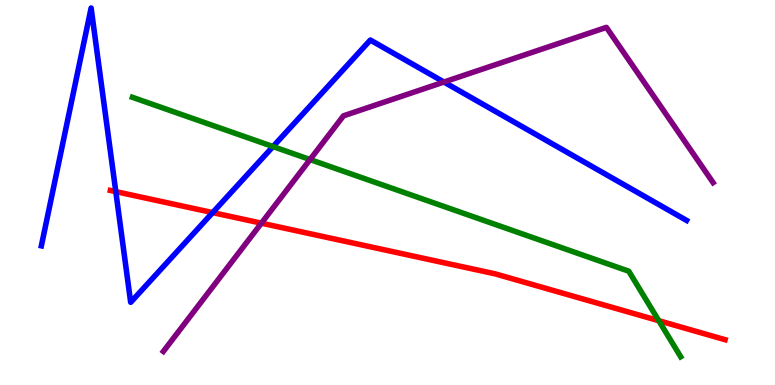[{'lines': ['blue', 'red'], 'intersections': [{'x': 1.49, 'y': 5.02}, {'x': 2.74, 'y': 4.48}]}, {'lines': ['green', 'red'], 'intersections': [{'x': 8.5, 'y': 1.67}]}, {'lines': ['purple', 'red'], 'intersections': [{'x': 3.37, 'y': 4.2}]}, {'lines': ['blue', 'green'], 'intersections': [{'x': 3.52, 'y': 6.19}]}, {'lines': ['blue', 'purple'], 'intersections': [{'x': 5.73, 'y': 7.87}]}, {'lines': ['green', 'purple'], 'intersections': [{'x': 4.0, 'y': 5.86}]}]